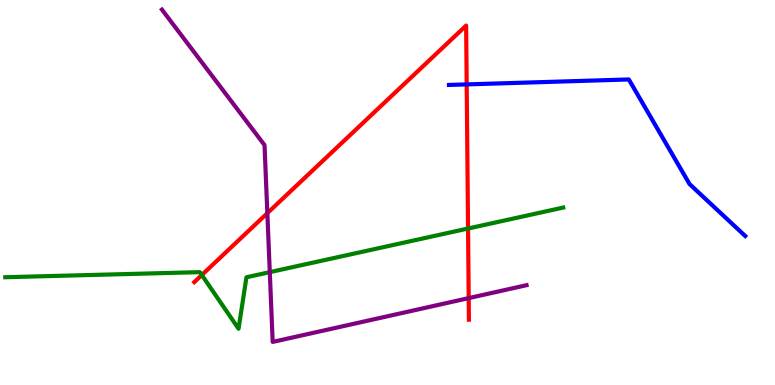[{'lines': ['blue', 'red'], 'intersections': [{'x': 6.02, 'y': 7.81}]}, {'lines': ['green', 'red'], 'intersections': [{'x': 2.6, 'y': 2.86}, {'x': 6.04, 'y': 4.06}]}, {'lines': ['purple', 'red'], 'intersections': [{'x': 3.45, 'y': 4.46}, {'x': 6.05, 'y': 2.26}]}, {'lines': ['blue', 'green'], 'intersections': []}, {'lines': ['blue', 'purple'], 'intersections': []}, {'lines': ['green', 'purple'], 'intersections': [{'x': 3.48, 'y': 2.93}]}]